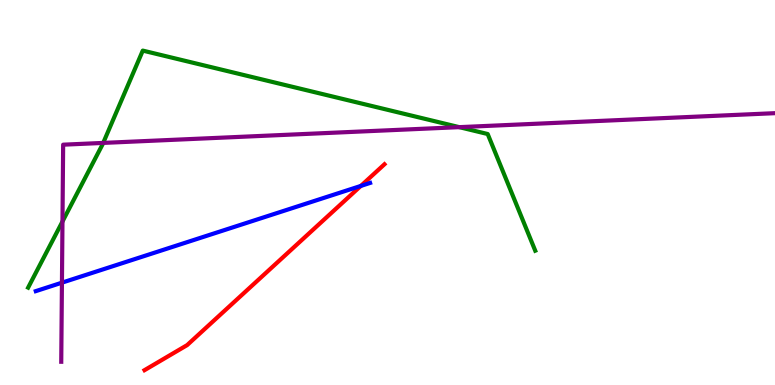[{'lines': ['blue', 'red'], 'intersections': [{'x': 4.66, 'y': 5.17}]}, {'lines': ['green', 'red'], 'intersections': []}, {'lines': ['purple', 'red'], 'intersections': []}, {'lines': ['blue', 'green'], 'intersections': []}, {'lines': ['blue', 'purple'], 'intersections': [{'x': 0.799, 'y': 2.66}]}, {'lines': ['green', 'purple'], 'intersections': [{'x': 0.806, 'y': 4.25}, {'x': 1.33, 'y': 6.29}, {'x': 5.93, 'y': 6.7}]}]